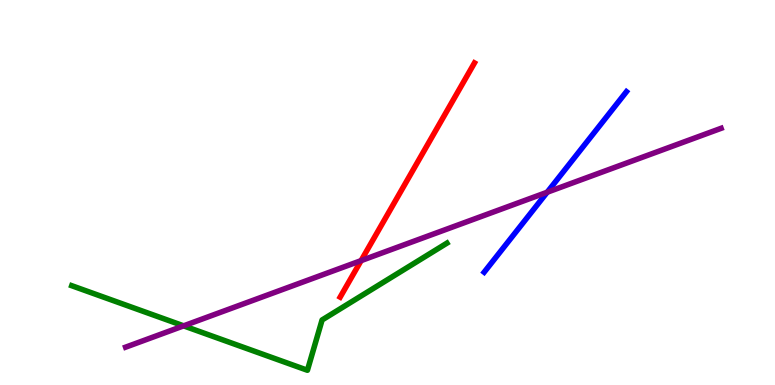[{'lines': ['blue', 'red'], 'intersections': []}, {'lines': ['green', 'red'], 'intersections': []}, {'lines': ['purple', 'red'], 'intersections': [{'x': 4.66, 'y': 3.23}]}, {'lines': ['blue', 'green'], 'intersections': []}, {'lines': ['blue', 'purple'], 'intersections': [{'x': 7.06, 'y': 5.01}]}, {'lines': ['green', 'purple'], 'intersections': [{'x': 2.37, 'y': 1.54}]}]